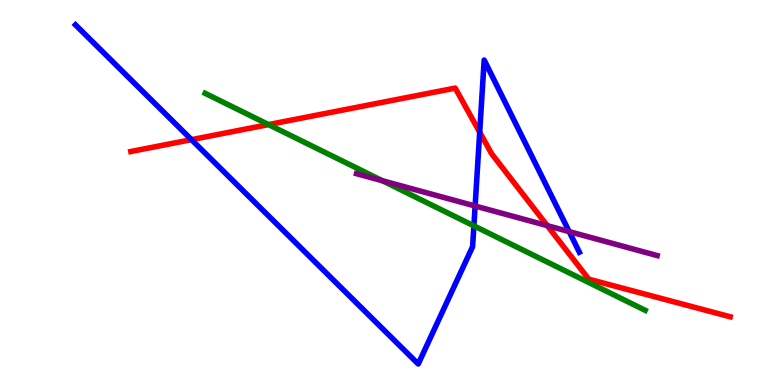[{'lines': ['blue', 'red'], 'intersections': [{'x': 2.47, 'y': 6.37}, {'x': 6.19, 'y': 6.57}]}, {'lines': ['green', 'red'], 'intersections': [{'x': 3.46, 'y': 6.76}]}, {'lines': ['purple', 'red'], 'intersections': [{'x': 7.06, 'y': 4.14}]}, {'lines': ['blue', 'green'], 'intersections': [{'x': 6.11, 'y': 4.13}]}, {'lines': ['blue', 'purple'], 'intersections': [{'x': 6.13, 'y': 4.65}, {'x': 7.34, 'y': 3.98}]}, {'lines': ['green', 'purple'], 'intersections': [{'x': 4.93, 'y': 5.3}]}]